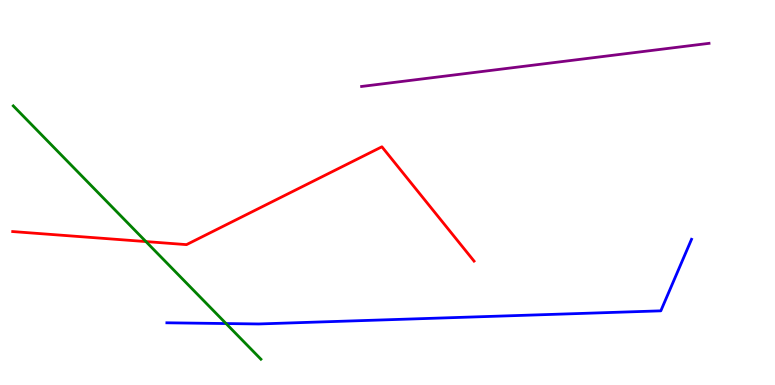[{'lines': ['blue', 'red'], 'intersections': []}, {'lines': ['green', 'red'], 'intersections': [{'x': 1.88, 'y': 3.73}]}, {'lines': ['purple', 'red'], 'intersections': []}, {'lines': ['blue', 'green'], 'intersections': [{'x': 2.92, 'y': 1.6}]}, {'lines': ['blue', 'purple'], 'intersections': []}, {'lines': ['green', 'purple'], 'intersections': []}]